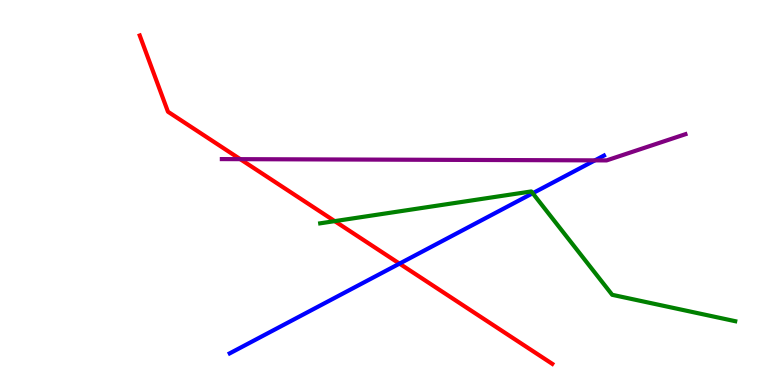[{'lines': ['blue', 'red'], 'intersections': [{'x': 5.15, 'y': 3.15}]}, {'lines': ['green', 'red'], 'intersections': [{'x': 4.32, 'y': 4.26}]}, {'lines': ['purple', 'red'], 'intersections': [{'x': 3.1, 'y': 5.87}]}, {'lines': ['blue', 'green'], 'intersections': [{'x': 6.87, 'y': 4.98}]}, {'lines': ['blue', 'purple'], 'intersections': [{'x': 7.68, 'y': 5.83}]}, {'lines': ['green', 'purple'], 'intersections': []}]